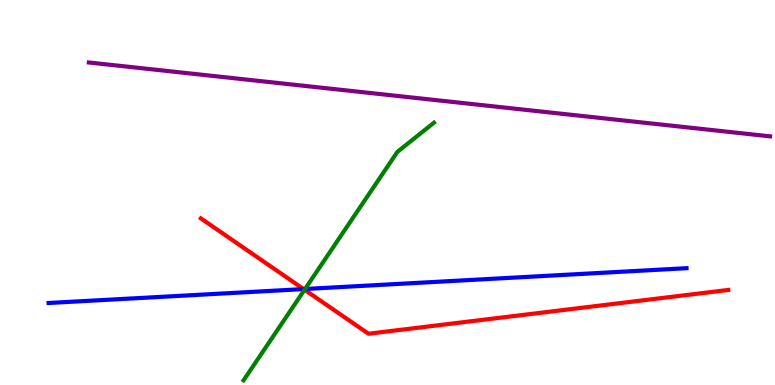[{'lines': ['blue', 'red'], 'intersections': [{'x': 3.92, 'y': 2.49}]}, {'lines': ['green', 'red'], 'intersections': [{'x': 3.93, 'y': 2.47}]}, {'lines': ['purple', 'red'], 'intersections': []}, {'lines': ['blue', 'green'], 'intersections': [{'x': 3.94, 'y': 2.49}]}, {'lines': ['blue', 'purple'], 'intersections': []}, {'lines': ['green', 'purple'], 'intersections': []}]